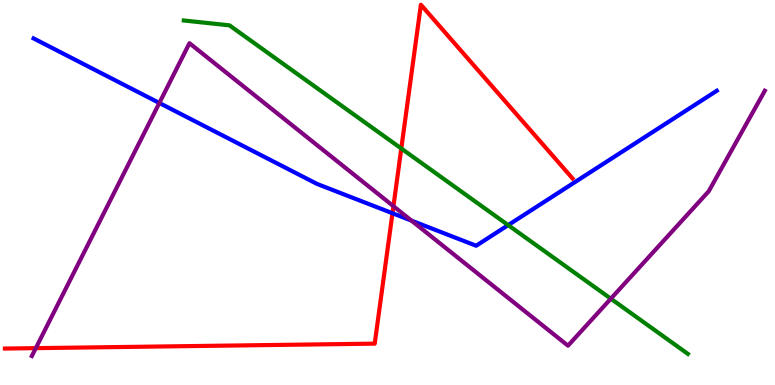[{'lines': ['blue', 'red'], 'intersections': [{'x': 5.06, 'y': 4.46}]}, {'lines': ['green', 'red'], 'intersections': [{'x': 5.18, 'y': 6.14}]}, {'lines': ['purple', 'red'], 'intersections': [{'x': 0.462, 'y': 0.957}, {'x': 5.08, 'y': 4.64}]}, {'lines': ['blue', 'green'], 'intersections': [{'x': 6.56, 'y': 4.15}]}, {'lines': ['blue', 'purple'], 'intersections': [{'x': 2.06, 'y': 7.33}, {'x': 5.31, 'y': 4.27}]}, {'lines': ['green', 'purple'], 'intersections': [{'x': 7.88, 'y': 2.24}]}]